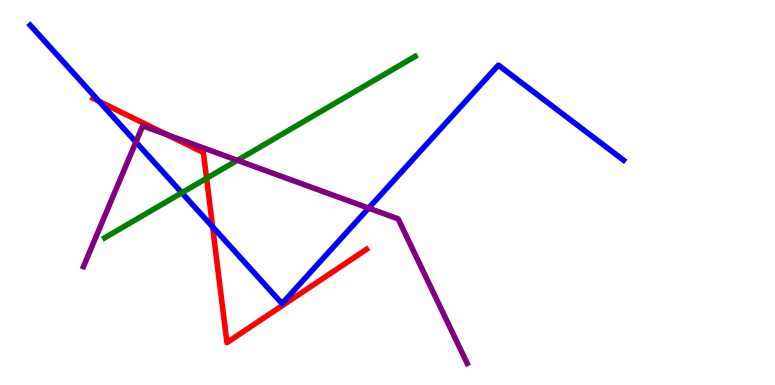[{'lines': ['blue', 'red'], 'intersections': [{'x': 1.28, 'y': 7.37}, {'x': 2.74, 'y': 4.11}]}, {'lines': ['green', 'red'], 'intersections': [{'x': 2.67, 'y': 5.37}]}, {'lines': ['purple', 'red'], 'intersections': [{'x': 2.15, 'y': 6.5}]}, {'lines': ['blue', 'green'], 'intersections': [{'x': 2.35, 'y': 4.99}]}, {'lines': ['blue', 'purple'], 'intersections': [{'x': 1.75, 'y': 6.31}, {'x': 4.76, 'y': 4.59}]}, {'lines': ['green', 'purple'], 'intersections': [{'x': 3.06, 'y': 5.84}]}]